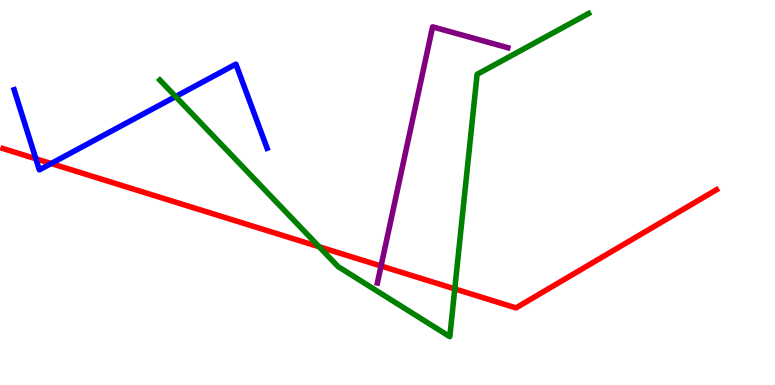[{'lines': ['blue', 'red'], 'intersections': [{'x': 0.463, 'y': 5.88}, {'x': 0.66, 'y': 5.75}]}, {'lines': ['green', 'red'], 'intersections': [{'x': 4.12, 'y': 3.59}, {'x': 5.87, 'y': 2.5}]}, {'lines': ['purple', 'red'], 'intersections': [{'x': 4.92, 'y': 3.09}]}, {'lines': ['blue', 'green'], 'intersections': [{'x': 2.27, 'y': 7.49}]}, {'lines': ['blue', 'purple'], 'intersections': []}, {'lines': ['green', 'purple'], 'intersections': []}]